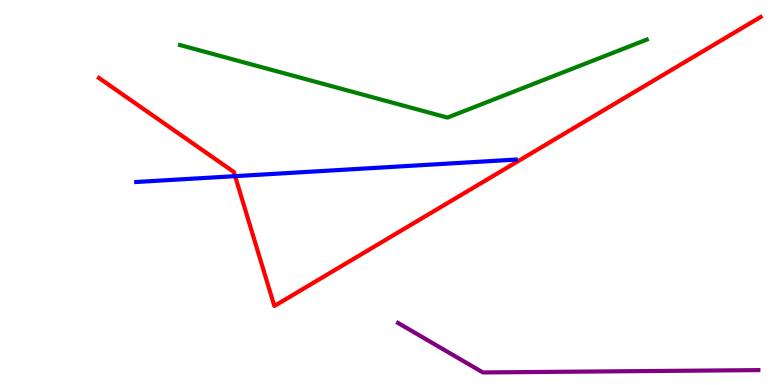[{'lines': ['blue', 'red'], 'intersections': [{'x': 3.03, 'y': 5.42}]}, {'lines': ['green', 'red'], 'intersections': []}, {'lines': ['purple', 'red'], 'intersections': []}, {'lines': ['blue', 'green'], 'intersections': []}, {'lines': ['blue', 'purple'], 'intersections': []}, {'lines': ['green', 'purple'], 'intersections': []}]